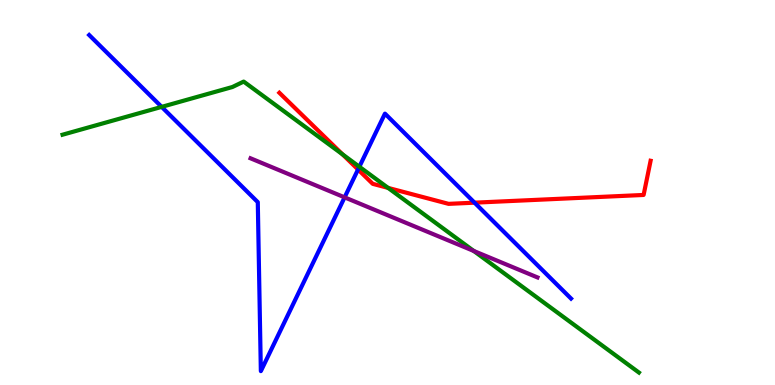[{'lines': ['blue', 'red'], 'intersections': [{'x': 4.62, 'y': 5.6}, {'x': 6.12, 'y': 4.74}]}, {'lines': ['green', 'red'], 'intersections': [{'x': 4.42, 'y': 5.99}, {'x': 5.01, 'y': 5.12}]}, {'lines': ['purple', 'red'], 'intersections': []}, {'lines': ['blue', 'green'], 'intersections': [{'x': 2.09, 'y': 7.22}, {'x': 4.64, 'y': 5.67}]}, {'lines': ['blue', 'purple'], 'intersections': [{'x': 4.45, 'y': 4.87}]}, {'lines': ['green', 'purple'], 'intersections': [{'x': 6.11, 'y': 3.48}]}]